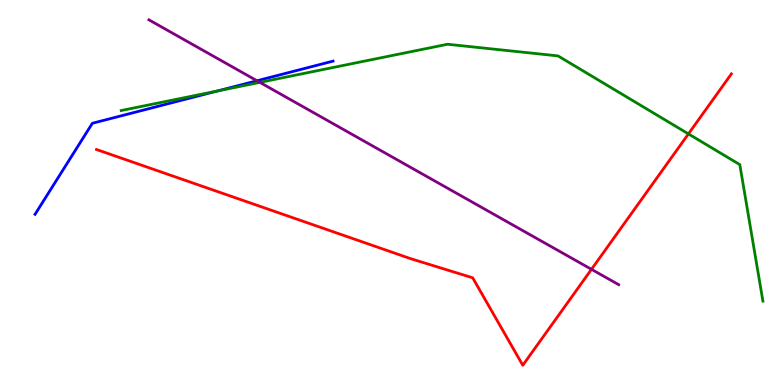[{'lines': ['blue', 'red'], 'intersections': []}, {'lines': ['green', 'red'], 'intersections': [{'x': 8.88, 'y': 6.52}]}, {'lines': ['purple', 'red'], 'intersections': [{'x': 7.63, 'y': 3.0}]}, {'lines': ['blue', 'green'], 'intersections': [{'x': 2.8, 'y': 7.64}]}, {'lines': ['blue', 'purple'], 'intersections': [{'x': 3.32, 'y': 7.9}]}, {'lines': ['green', 'purple'], 'intersections': [{'x': 3.35, 'y': 7.86}]}]